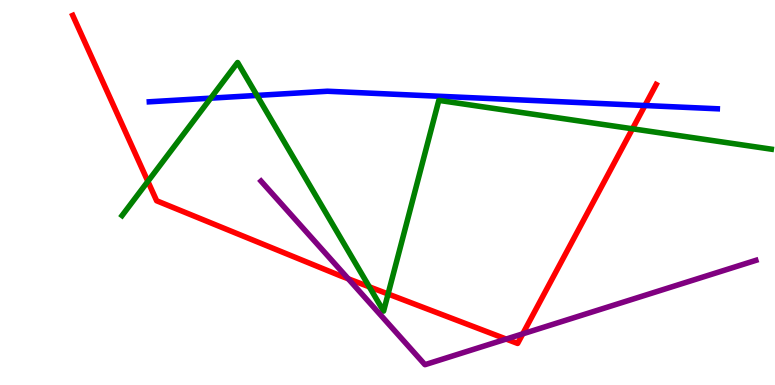[{'lines': ['blue', 'red'], 'intersections': [{'x': 8.32, 'y': 7.26}]}, {'lines': ['green', 'red'], 'intersections': [{'x': 1.91, 'y': 5.29}, {'x': 4.77, 'y': 2.55}, {'x': 5.01, 'y': 2.36}, {'x': 8.16, 'y': 6.65}]}, {'lines': ['purple', 'red'], 'intersections': [{'x': 4.49, 'y': 2.76}, {'x': 6.53, 'y': 1.19}, {'x': 6.75, 'y': 1.33}]}, {'lines': ['blue', 'green'], 'intersections': [{'x': 2.72, 'y': 7.45}, {'x': 3.32, 'y': 7.52}]}, {'lines': ['blue', 'purple'], 'intersections': []}, {'lines': ['green', 'purple'], 'intersections': []}]